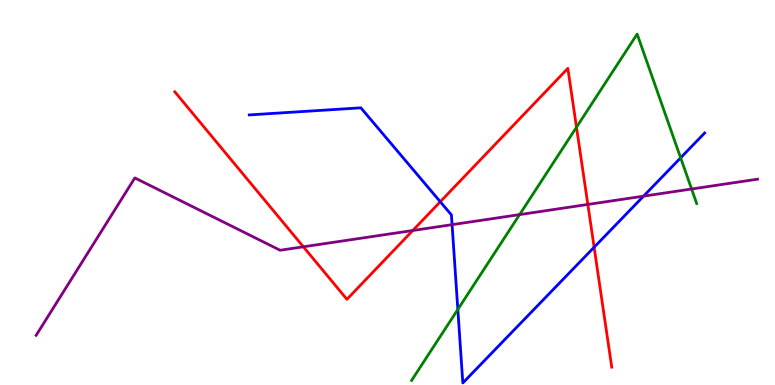[{'lines': ['blue', 'red'], 'intersections': [{'x': 5.68, 'y': 4.76}, {'x': 7.67, 'y': 3.58}]}, {'lines': ['green', 'red'], 'intersections': [{'x': 7.44, 'y': 6.7}]}, {'lines': ['purple', 'red'], 'intersections': [{'x': 3.91, 'y': 3.59}, {'x': 5.33, 'y': 4.01}, {'x': 7.59, 'y': 4.69}]}, {'lines': ['blue', 'green'], 'intersections': [{'x': 5.91, 'y': 1.96}, {'x': 8.78, 'y': 5.9}]}, {'lines': ['blue', 'purple'], 'intersections': [{'x': 5.83, 'y': 4.16}, {'x': 8.3, 'y': 4.91}]}, {'lines': ['green', 'purple'], 'intersections': [{'x': 6.7, 'y': 4.43}, {'x': 8.92, 'y': 5.09}]}]